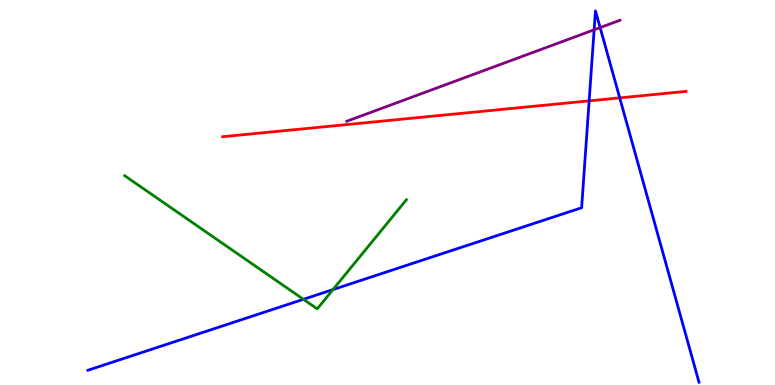[{'lines': ['blue', 'red'], 'intersections': [{'x': 7.6, 'y': 7.38}, {'x': 8.0, 'y': 7.46}]}, {'lines': ['green', 'red'], 'intersections': []}, {'lines': ['purple', 'red'], 'intersections': []}, {'lines': ['blue', 'green'], 'intersections': [{'x': 3.92, 'y': 2.23}, {'x': 4.3, 'y': 2.48}]}, {'lines': ['blue', 'purple'], 'intersections': [{'x': 7.67, 'y': 9.23}, {'x': 7.74, 'y': 9.28}]}, {'lines': ['green', 'purple'], 'intersections': []}]